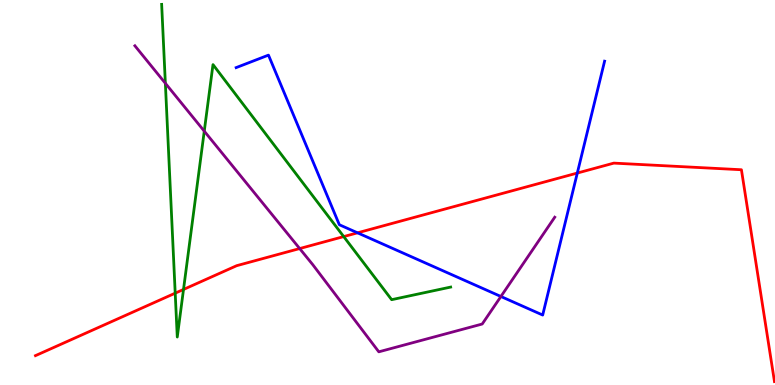[{'lines': ['blue', 'red'], 'intersections': [{'x': 4.61, 'y': 3.95}, {'x': 7.45, 'y': 5.51}]}, {'lines': ['green', 'red'], 'intersections': [{'x': 2.26, 'y': 2.39}, {'x': 2.37, 'y': 2.48}, {'x': 4.43, 'y': 3.86}]}, {'lines': ['purple', 'red'], 'intersections': [{'x': 3.87, 'y': 3.54}]}, {'lines': ['blue', 'green'], 'intersections': []}, {'lines': ['blue', 'purple'], 'intersections': [{'x': 6.46, 'y': 2.3}]}, {'lines': ['green', 'purple'], 'intersections': [{'x': 2.13, 'y': 7.84}, {'x': 2.64, 'y': 6.59}]}]